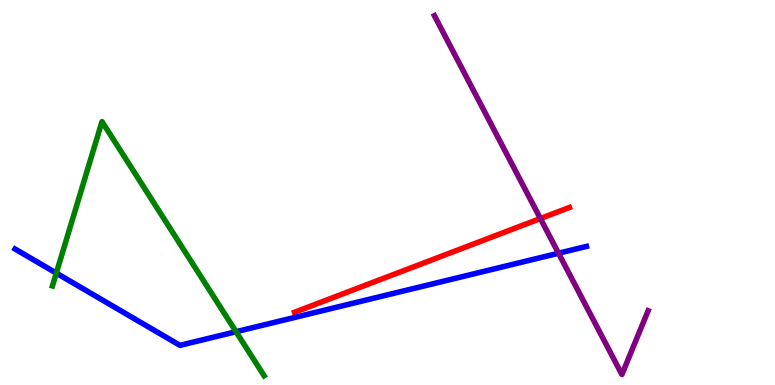[{'lines': ['blue', 'red'], 'intersections': []}, {'lines': ['green', 'red'], 'intersections': []}, {'lines': ['purple', 'red'], 'intersections': [{'x': 6.97, 'y': 4.32}]}, {'lines': ['blue', 'green'], 'intersections': [{'x': 0.726, 'y': 2.91}, {'x': 3.05, 'y': 1.38}]}, {'lines': ['blue', 'purple'], 'intersections': [{'x': 7.21, 'y': 3.42}]}, {'lines': ['green', 'purple'], 'intersections': []}]